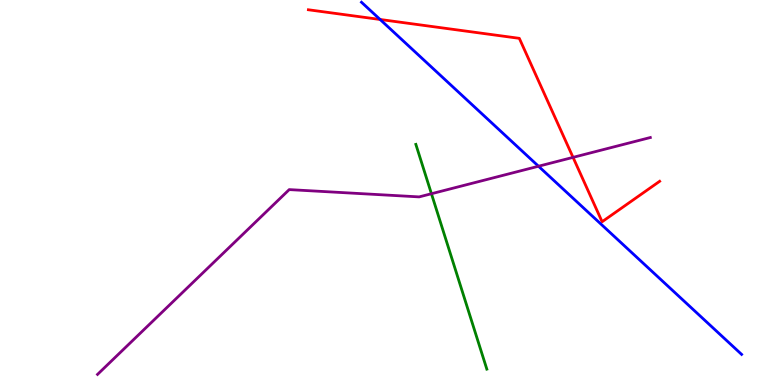[{'lines': ['blue', 'red'], 'intersections': [{'x': 4.9, 'y': 9.49}]}, {'lines': ['green', 'red'], 'intersections': []}, {'lines': ['purple', 'red'], 'intersections': [{'x': 7.39, 'y': 5.91}]}, {'lines': ['blue', 'green'], 'intersections': []}, {'lines': ['blue', 'purple'], 'intersections': [{'x': 6.95, 'y': 5.68}]}, {'lines': ['green', 'purple'], 'intersections': [{'x': 5.57, 'y': 4.97}]}]